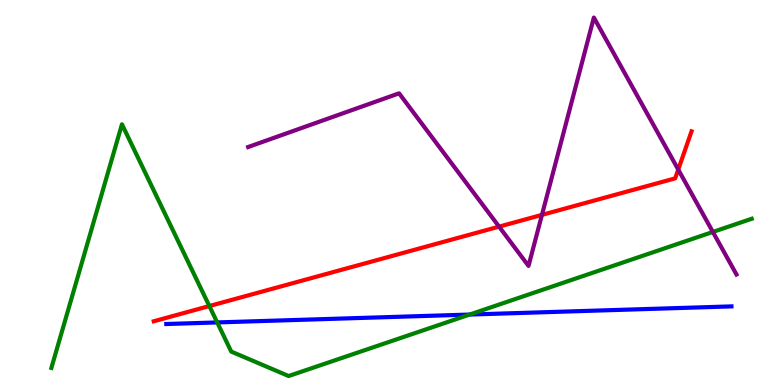[{'lines': ['blue', 'red'], 'intersections': []}, {'lines': ['green', 'red'], 'intersections': [{'x': 2.7, 'y': 2.05}]}, {'lines': ['purple', 'red'], 'intersections': [{'x': 6.44, 'y': 4.11}, {'x': 6.99, 'y': 4.42}, {'x': 8.75, 'y': 5.6}]}, {'lines': ['blue', 'green'], 'intersections': [{'x': 2.8, 'y': 1.63}, {'x': 6.06, 'y': 1.83}]}, {'lines': ['blue', 'purple'], 'intersections': []}, {'lines': ['green', 'purple'], 'intersections': [{'x': 9.2, 'y': 3.98}]}]